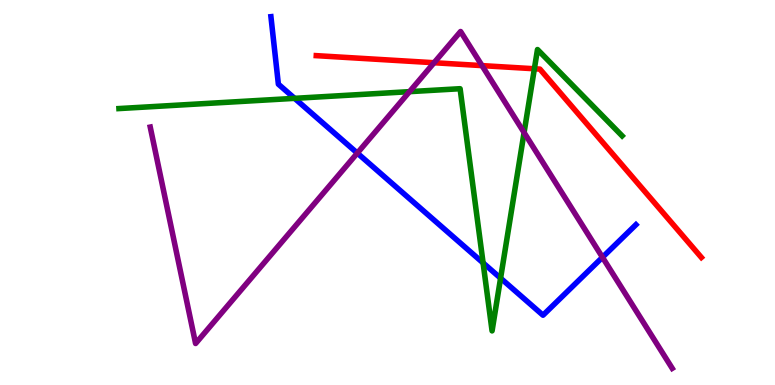[{'lines': ['blue', 'red'], 'intersections': []}, {'lines': ['green', 'red'], 'intersections': [{'x': 6.9, 'y': 8.21}]}, {'lines': ['purple', 'red'], 'intersections': [{'x': 5.6, 'y': 8.37}, {'x': 6.22, 'y': 8.3}]}, {'lines': ['blue', 'green'], 'intersections': [{'x': 3.8, 'y': 7.45}, {'x': 6.23, 'y': 3.17}, {'x': 6.46, 'y': 2.77}]}, {'lines': ['blue', 'purple'], 'intersections': [{'x': 4.61, 'y': 6.02}, {'x': 7.77, 'y': 3.32}]}, {'lines': ['green', 'purple'], 'intersections': [{'x': 5.28, 'y': 7.62}, {'x': 6.76, 'y': 6.56}]}]